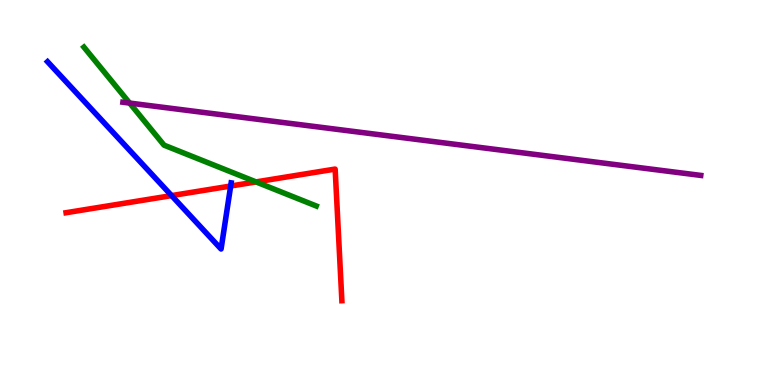[{'lines': ['blue', 'red'], 'intersections': [{'x': 2.21, 'y': 4.92}, {'x': 2.98, 'y': 5.17}]}, {'lines': ['green', 'red'], 'intersections': [{'x': 3.3, 'y': 5.28}]}, {'lines': ['purple', 'red'], 'intersections': []}, {'lines': ['blue', 'green'], 'intersections': []}, {'lines': ['blue', 'purple'], 'intersections': []}, {'lines': ['green', 'purple'], 'intersections': [{'x': 1.67, 'y': 7.32}]}]